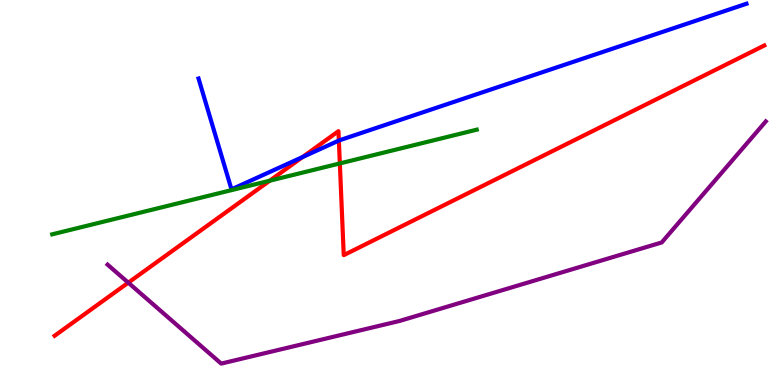[{'lines': ['blue', 'red'], 'intersections': [{'x': 3.9, 'y': 5.92}, {'x': 4.37, 'y': 6.35}]}, {'lines': ['green', 'red'], 'intersections': [{'x': 3.48, 'y': 5.31}, {'x': 4.38, 'y': 5.76}]}, {'lines': ['purple', 'red'], 'intersections': [{'x': 1.66, 'y': 2.66}]}, {'lines': ['blue', 'green'], 'intersections': []}, {'lines': ['blue', 'purple'], 'intersections': []}, {'lines': ['green', 'purple'], 'intersections': []}]